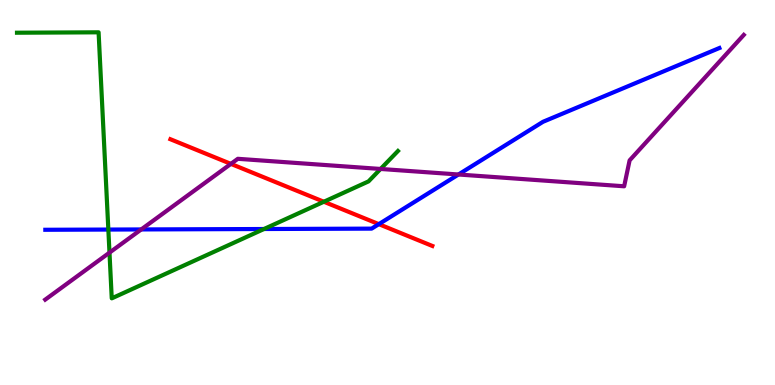[{'lines': ['blue', 'red'], 'intersections': [{'x': 4.89, 'y': 4.18}]}, {'lines': ['green', 'red'], 'intersections': [{'x': 4.18, 'y': 4.76}]}, {'lines': ['purple', 'red'], 'intersections': [{'x': 2.98, 'y': 5.74}]}, {'lines': ['blue', 'green'], 'intersections': [{'x': 1.4, 'y': 4.04}, {'x': 3.41, 'y': 4.05}]}, {'lines': ['blue', 'purple'], 'intersections': [{'x': 1.82, 'y': 4.04}, {'x': 5.92, 'y': 5.47}]}, {'lines': ['green', 'purple'], 'intersections': [{'x': 1.41, 'y': 3.44}, {'x': 4.91, 'y': 5.61}]}]